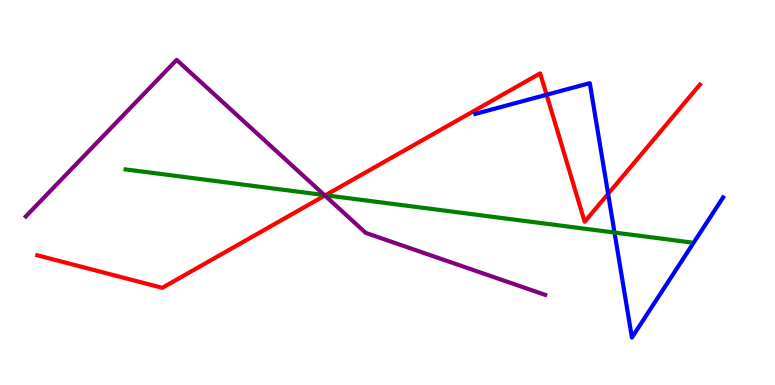[{'lines': ['blue', 'red'], 'intersections': [{'x': 7.05, 'y': 7.54}, {'x': 7.85, 'y': 4.97}]}, {'lines': ['green', 'red'], 'intersections': [{'x': 4.2, 'y': 4.93}]}, {'lines': ['purple', 'red'], 'intersections': [{'x': 4.19, 'y': 4.92}]}, {'lines': ['blue', 'green'], 'intersections': [{'x': 7.93, 'y': 3.96}]}, {'lines': ['blue', 'purple'], 'intersections': []}, {'lines': ['green', 'purple'], 'intersections': [{'x': 4.19, 'y': 4.93}]}]